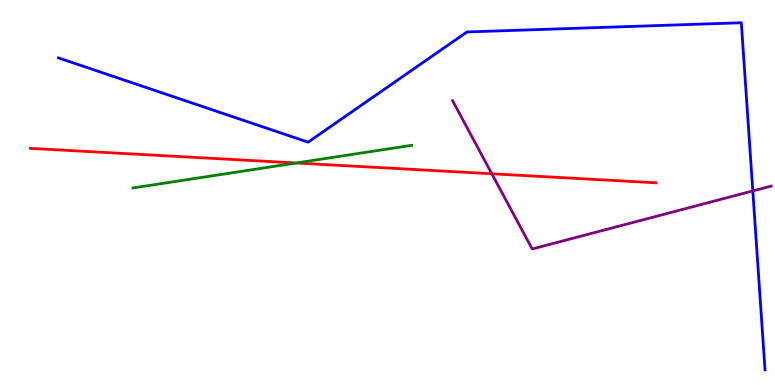[{'lines': ['blue', 'red'], 'intersections': []}, {'lines': ['green', 'red'], 'intersections': [{'x': 3.82, 'y': 5.77}]}, {'lines': ['purple', 'red'], 'intersections': [{'x': 6.35, 'y': 5.49}]}, {'lines': ['blue', 'green'], 'intersections': []}, {'lines': ['blue', 'purple'], 'intersections': [{'x': 9.71, 'y': 5.04}]}, {'lines': ['green', 'purple'], 'intersections': []}]